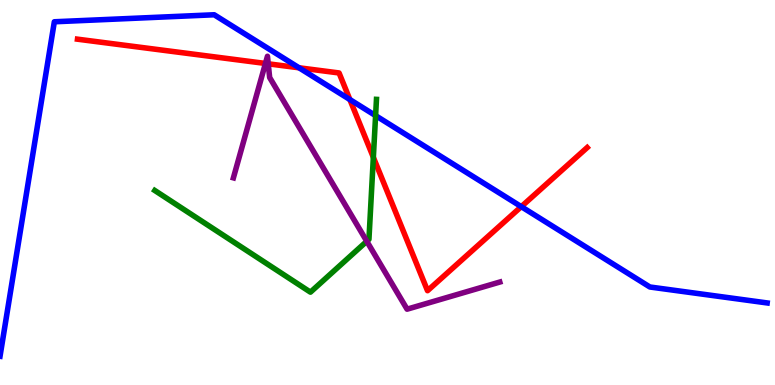[{'lines': ['blue', 'red'], 'intersections': [{'x': 3.86, 'y': 8.24}, {'x': 4.51, 'y': 7.41}, {'x': 6.73, 'y': 4.63}]}, {'lines': ['green', 'red'], 'intersections': [{'x': 4.82, 'y': 5.91}]}, {'lines': ['purple', 'red'], 'intersections': [{'x': 3.43, 'y': 8.35}, {'x': 3.46, 'y': 8.34}]}, {'lines': ['blue', 'green'], 'intersections': [{'x': 4.85, 'y': 7.0}]}, {'lines': ['blue', 'purple'], 'intersections': []}, {'lines': ['green', 'purple'], 'intersections': [{'x': 4.73, 'y': 3.73}]}]